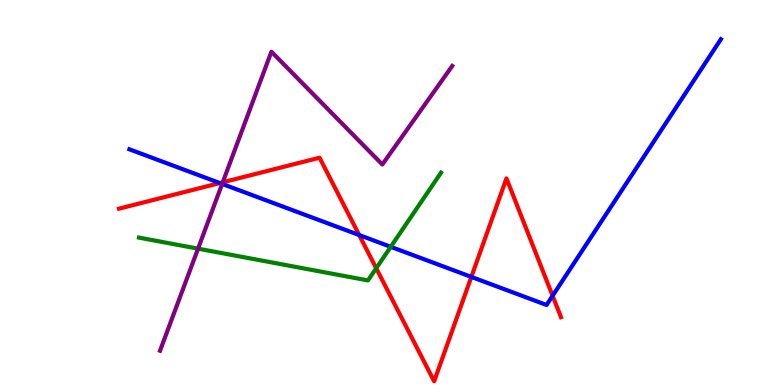[{'lines': ['blue', 'red'], 'intersections': [{'x': 2.84, 'y': 5.25}, {'x': 4.63, 'y': 3.89}, {'x': 6.08, 'y': 2.81}, {'x': 7.13, 'y': 2.32}]}, {'lines': ['green', 'red'], 'intersections': [{'x': 4.85, 'y': 3.03}]}, {'lines': ['purple', 'red'], 'intersections': [{'x': 2.87, 'y': 5.27}]}, {'lines': ['blue', 'green'], 'intersections': [{'x': 5.04, 'y': 3.59}]}, {'lines': ['blue', 'purple'], 'intersections': [{'x': 2.87, 'y': 5.22}]}, {'lines': ['green', 'purple'], 'intersections': [{'x': 2.56, 'y': 3.54}]}]